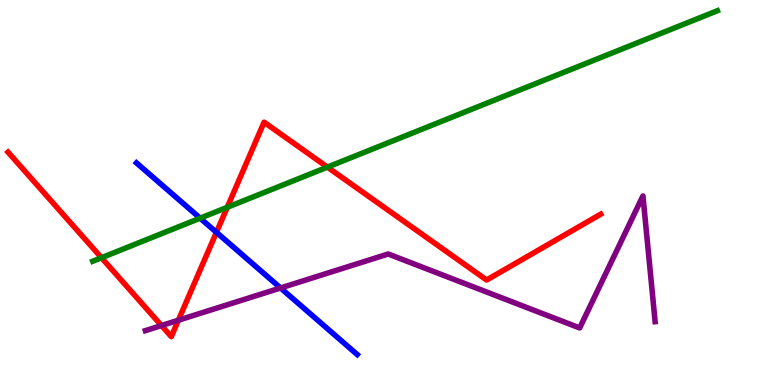[{'lines': ['blue', 'red'], 'intersections': [{'x': 2.79, 'y': 3.97}]}, {'lines': ['green', 'red'], 'intersections': [{'x': 1.31, 'y': 3.31}, {'x': 2.93, 'y': 4.62}, {'x': 4.22, 'y': 5.66}]}, {'lines': ['purple', 'red'], 'intersections': [{'x': 2.08, 'y': 1.54}, {'x': 2.3, 'y': 1.68}]}, {'lines': ['blue', 'green'], 'intersections': [{'x': 2.58, 'y': 4.33}]}, {'lines': ['blue', 'purple'], 'intersections': [{'x': 3.62, 'y': 2.52}]}, {'lines': ['green', 'purple'], 'intersections': []}]